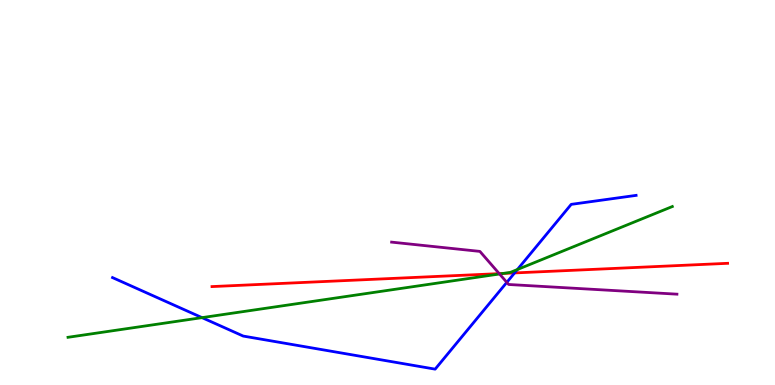[{'lines': ['blue', 'red'], 'intersections': [{'x': 6.64, 'y': 2.91}]}, {'lines': ['green', 'red'], 'intersections': [{'x': 6.49, 'y': 2.9}]}, {'lines': ['purple', 'red'], 'intersections': [{'x': 6.44, 'y': 2.89}]}, {'lines': ['blue', 'green'], 'intersections': [{'x': 2.61, 'y': 1.75}, {'x': 6.68, 'y': 3.0}]}, {'lines': ['blue', 'purple'], 'intersections': [{'x': 6.54, 'y': 2.67}]}, {'lines': ['green', 'purple'], 'intersections': [{'x': 6.45, 'y': 2.88}]}]